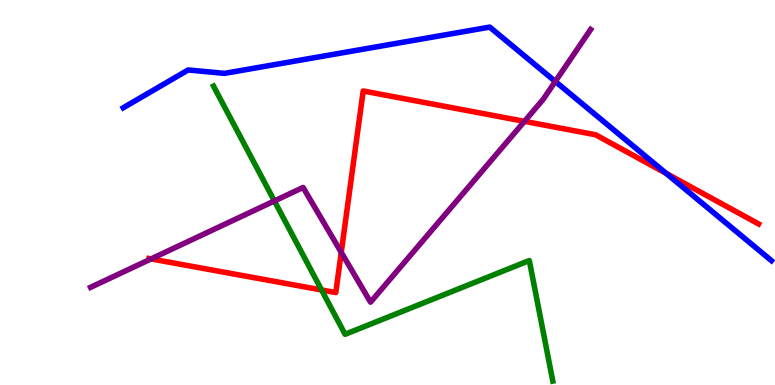[{'lines': ['blue', 'red'], 'intersections': [{'x': 8.6, 'y': 5.5}]}, {'lines': ['green', 'red'], 'intersections': [{'x': 4.15, 'y': 2.47}]}, {'lines': ['purple', 'red'], 'intersections': [{'x': 1.95, 'y': 3.28}, {'x': 4.4, 'y': 3.45}, {'x': 6.77, 'y': 6.85}]}, {'lines': ['blue', 'green'], 'intersections': []}, {'lines': ['blue', 'purple'], 'intersections': [{'x': 7.17, 'y': 7.88}]}, {'lines': ['green', 'purple'], 'intersections': [{'x': 3.54, 'y': 4.78}]}]